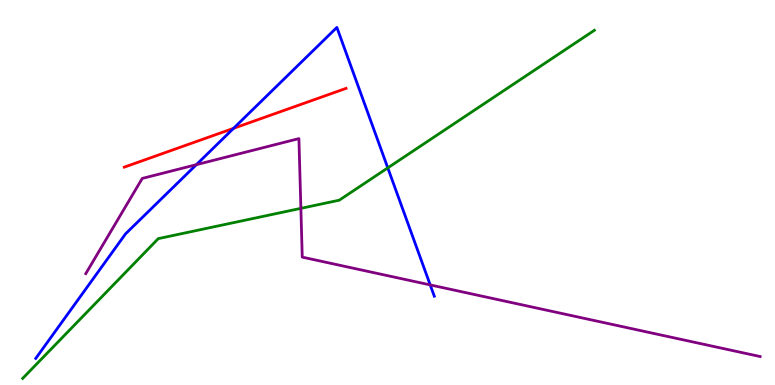[{'lines': ['blue', 'red'], 'intersections': [{'x': 3.01, 'y': 6.67}]}, {'lines': ['green', 'red'], 'intersections': []}, {'lines': ['purple', 'red'], 'intersections': []}, {'lines': ['blue', 'green'], 'intersections': [{'x': 5.0, 'y': 5.64}]}, {'lines': ['blue', 'purple'], 'intersections': [{'x': 2.53, 'y': 5.72}, {'x': 5.55, 'y': 2.6}]}, {'lines': ['green', 'purple'], 'intersections': [{'x': 3.88, 'y': 4.59}]}]